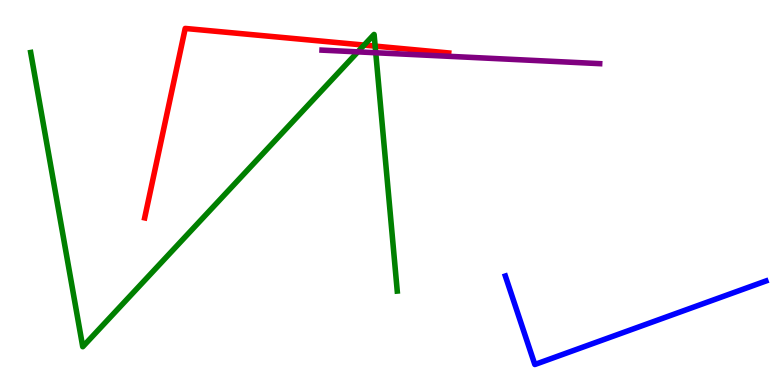[{'lines': ['blue', 'red'], 'intersections': []}, {'lines': ['green', 'red'], 'intersections': [{'x': 4.7, 'y': 8.83}, {'x': 4.84, 'y': 8.8}]}, {'lines': ['purple', 'red'], 'intersections': []}, {'lines': ['blue', 'green'], 'intersections': []}, {'lines': ['blue', 'purple'], 'intersections': []}, {'lines': ['green', 'purple'], 'intersections': [{'x': 4.62, 'y': 8.65}, {'x': 4.85, 'y': 8.63}]}]